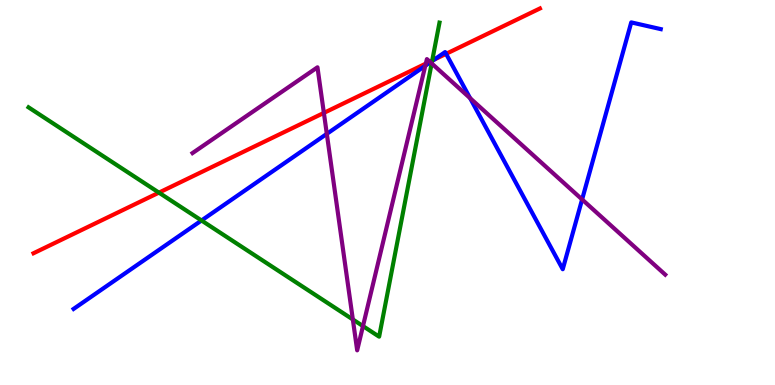[{'lines': ['blue', 'red'], 'intersections': [{'x': 5.61, 'y': 8.46}, {'x': 5.76, 'y': 8.6}]}, {'lines': ['green', 'red'], 'intersections': [{'x': 2.05, 'y': 5.0}, {'x': 5.58, 'y': 8.43}]}, {'lines': ['purple', 'red'], 'intersections': [{'x': 4.18, 'y': 7.07}, {'x': 5.49, 'y': 8.35}, {'x': 5.55, 'y': 8.4}]}, {'lines': ['blue', 'green'], 'intersections': [{'x': 2.6, 'y': 4.27}, {'x': 5.58, 'y': 8.41}]}, {'lines': ['blue', 'purple'], 'intersections': [{'x': 4.22, 'y': 6.52}, {'x': 5.49, 'y': 8.29}, {'x': 5.55, 'y': 8.38}, {'x': 6.07, 'y': 7.45}, {'x': 7.51, 'y': 4.82}]}, {'lines': ['green', 'purple'], 'intersections': [{'x': 4.55, 'y': 1.7}, {'x': 4.68, 'y': 1.53}, {'x': 5.57, 'y': 8.35}]}]